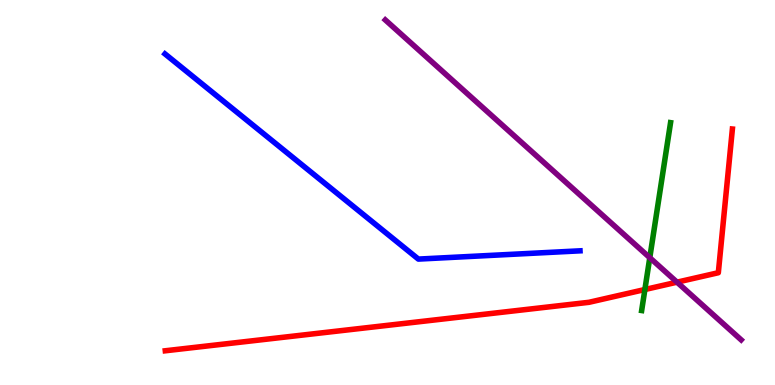[{'lines': ['blue', 'red'], 'intersections': []}, {'lines': ['green', 'red'], 'intersections': [{'x': 8.32, 'y': 2.48}]}, {'lines': ['purple', 'red'], 'intersections': [{'x': 8.74, 'y': 2.67}]}, {'lines': ['blue', 'green'], 'intersections': []}, {'lines': ['blue', 'purple'], 'intersections': []}, {'lines': ['green', 'purple'], 'intersections': [{'x': 8.38, 'y': 3.31}]}]